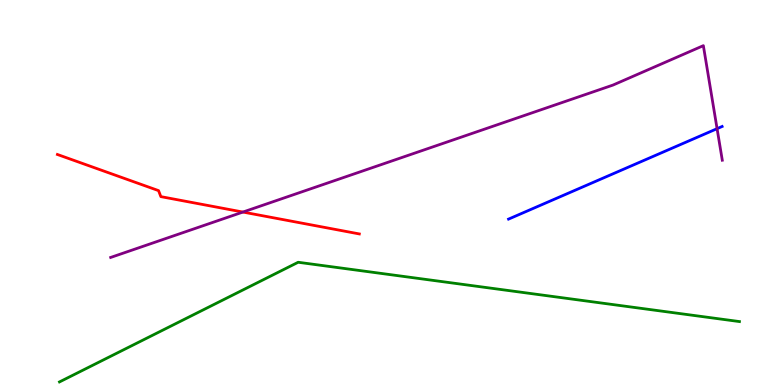[{'lines': ['blue', 'red'], 'intersections': []}, {'lines': ['green', 'red'], 'intersections': []}, {'lines': ['purple', 'red'], 'intersections': [{'x': 3.13, 'y': 4.49}]}, {'lines': ['blue', 'green'], 'intersections': []}, {'lines': ['blue', 'purple'], 'intersections': [{'x': 9.25, 'y': 6.66}]}, {'lines': ['green', 'purple'], 'intersections': []}]